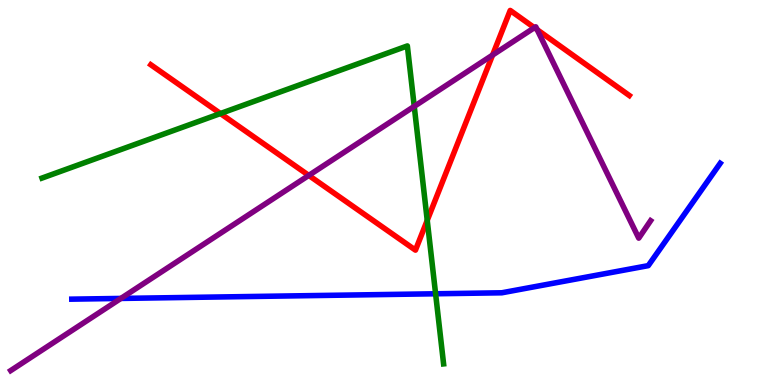[{'lines': ['blue', 'red'], 'intersections': []}, {'lines': ['green', 'red'], 'intersections': [{'x': 2.84, 'y': 7.05}, {'x': 5.51, 'y': 4.28}]}, {'lines': ['purple', 'red'], 'intersections': [{'x': 3.98, 'y': 5.44}, {'x': 6.36, 'y': 8.57}, {'x': 6.9, 'y': 9.28}, {'x': 6.93, 'y': 9.23}]}, {'lines': ['blue', 'green'], 'intersections': [{'x': 5.62, 'y': 2.37}]}, {'lines': ['blue', 'purple'], 'intersections': [{'x': 1.56, 'y': 2.25}]}, {'lines': ['green', 'purple'], 'intersections': [{'x': 5.35, 'y': 7.24}]}]